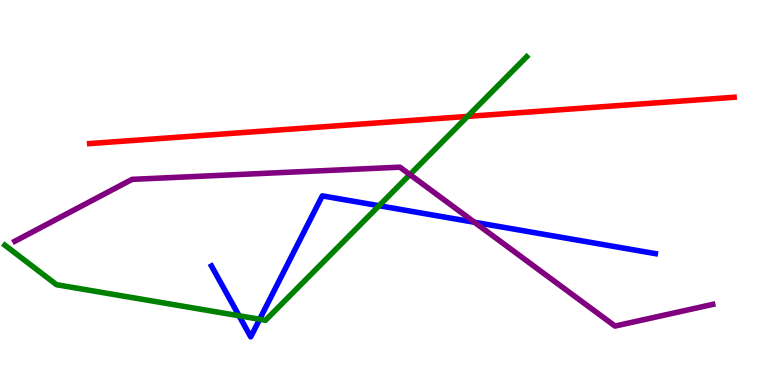[{'lines': ['blue', 'red'], 'intersections': []}, {'lines': ['green', 'red'], 'intersections': [{'x': 6.03, 'y': 6.98}]}, {'lines': ['purple', 'red'], 'intersections': []}, {'lines': ['blue', 'green'], 'intersections': [{'x': 3.08, 'y': 1.8}, {'x': 3.35, 'y': 1.71}, {'x': 4.89, 'y': 4.66}]}, {'lines': ['blue', 'purple'], 'intersections': [{'x': 6.12, 'y': 4.23}]}, {'lines': ['green', 'purple'], 'intersections': [{'x': 5.29, 'y': 5.47}]}]